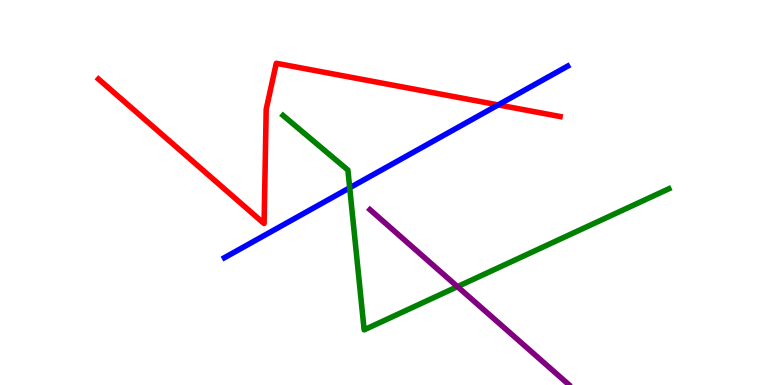[{'lines': ['blue', 'red'], 'intersections': [{'x': 6.43, 'y': 7.28}]}, {'lines': ['green', 'red'], 'intersections': []}, {'lines': ['purple', 'red'], 'intersections': []}, {'lines': ['blue', 'green'], 'intersections': [{'x': 4.51, 'y': 5.12}]}, {'lines': ['blue', 'purple'], 'intersections': []}, {'lines': ['green', 'purple'], 'intersections': [{'x': 5.9, 'y': 2.55}]}]